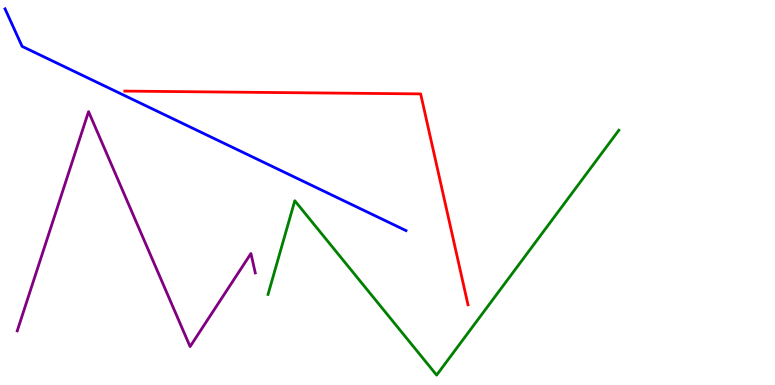[{'lines': ['blue', 'red'], 'intersections': []}, {'lines': ['green', 'red'], 'intersections': []}, {'lines': ['purple', 'red'], 'intersections': []}, {'lines': ['blue', 'green'], 'intersections': []}, {'lines': ['blue', 'purple'], 'intersections': []}, {'lines': ['green', 'purple'], 'intersections': []}]